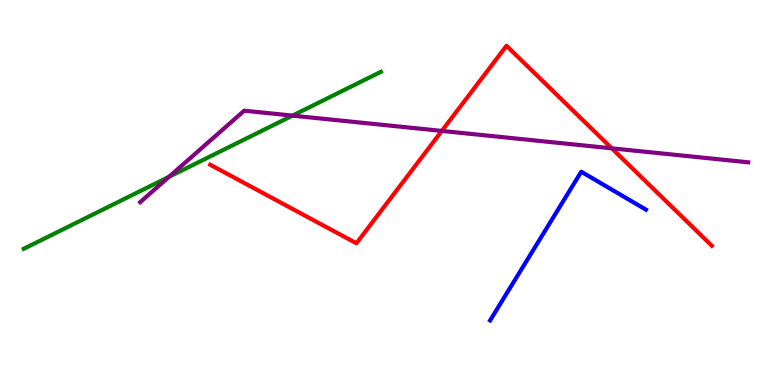[{'lines': ['blue', 'red'], 'intersections': []}, {'lines': ['green', 'red'], 'intersections': []}, {'lines': ['purple', 'red'], 'intersections': [{'x': 5.7, 'y': 6.6}, {'x': 7.89, 'y': 6.15}]}, {'lines': ['blue', 'green'], 'intersections': []}, {'lines': ['blue', 'purple'], 'intersections': []}, {'lines': ['green', 'purple'], 'intersections': [{'x': 2.18, 'y': 5.41}, {'x': 3.77, 'y': 7.0}]}]